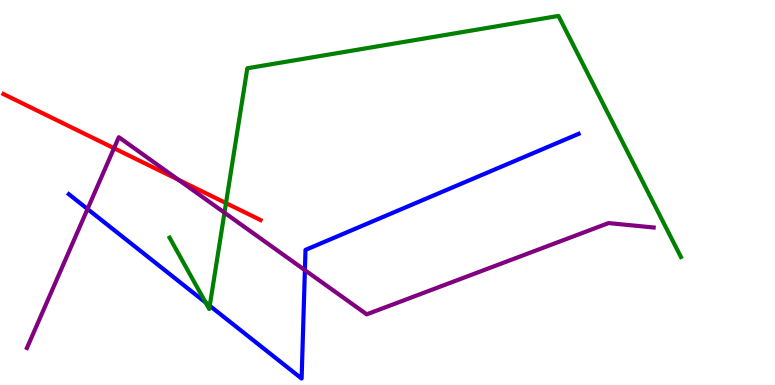[{'lines': ['blue', 'red'], 'intersections': []}, {'lines': ['green', 'red'], 'intersections': [{'x': 2.92, 'y': 4.72}]}, {'lines': ['purple', 'red'], 'intersections': [{'x': 1.47, 'y': 6.15}, {'x': 2.3, 'y': 5.33}]}, {'lines': ['blue', 'green'], 'intersections': [{'x': 2.65, 'y': 2.14}, {'x': 2.71, 'y': 2.06}]}, {'lines': ['blue', 'purple'], 'intersections': [{'x': 1.13, 'y': 4.57}, {'x': 3.93, 'y': 2.98}]}, {'lines': ['green', 'purple'], 'intersections': [{'x': 2.9, 'y': 4.48}]}]